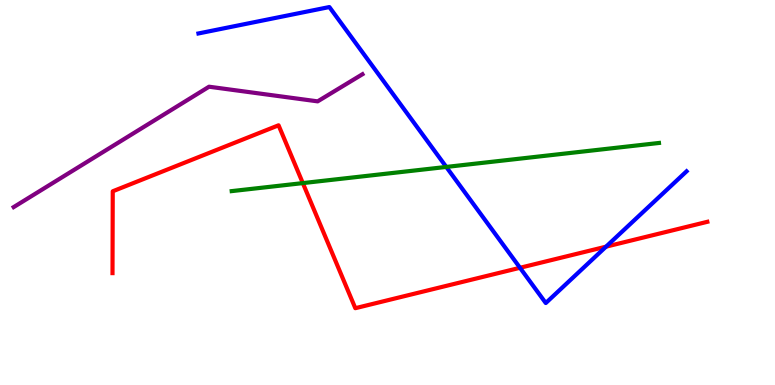[{'lines': ['blue', 'red'], 'intersections': [{'x': 6.71, 'y': 3.04}, {'x': 7.82, 'y': 3.59}]}, {'lines': ['green', 'red'], 'intersections': [{'x': 3.91, 'y': 5.24}]}, {'lines': ['purple', 'red'], 'intersections': []}, {'lines': ['blue', 'green'], 'intersections': [{'x': 5.76, 'y': 5.66}]}, {'lines': ['blue', 'purple'], 'intersections': []}, {'lines': ['green', 'purple'], 'intersections': []}]